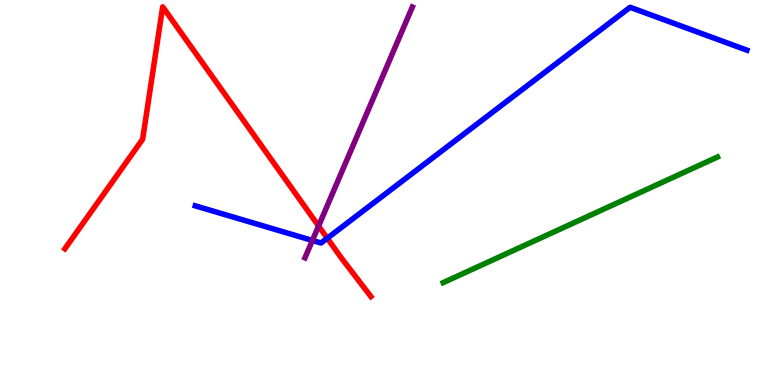[{'lines': ['blue', 'red'], 'intersections': [{'x': 4.22, 'y': 3.81}]}, {'lines': ['green', 'red'], 'intersections': []}, {'lines': ['purple', 'red'], 'intersections': [{'x': 4.11, 'y': 4.13}]}, {'lines': ['blue', 'green'], 'intersections': []}, {'lines': ['blue', 'purple'], 'intersections': [{'x': 4.03, 'y': 3.75}]}, {'lines': ['green', 'purple'], 'intersections': []}]